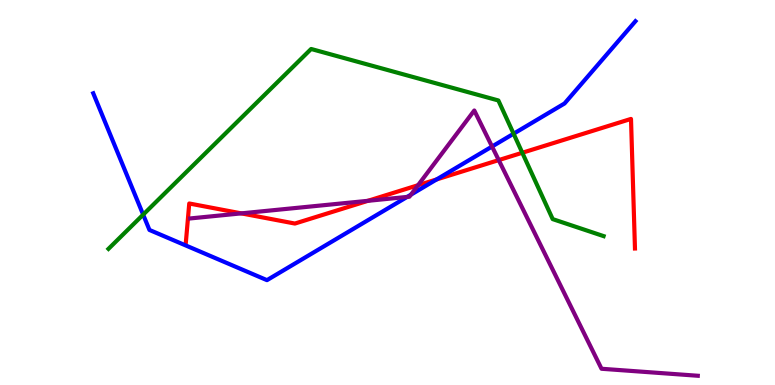[{'lines': ['blue', 'red'], 'intersections': [{'x': 5.63, 'y': 5.34}]}, {'lines': ['green', 'red'], 'intersections': [{'x': 6.74, 'y': 6.03}]}, {'lines': ['purple', 'red'], 'intersections': [{'x': 3.11, 'y': 4.46}, {'x': 4.75, 'y': 4.78}, {'x': 5.39, 'y': 5.19}, {'x': 6.44, 'y': 5.84}]}, {'lines': ['blue', 'green'], 'intersections': [{'x': 1.85, 'y': 4.42}, {'x': 6.63, 'y': 6.53}]}, {'lines': ['blue', 'purple'], 'intersections': [{'x': 5.25, 'y': 4.88}, {'x': 5.3, 'y': 4.94}, {'x': 6.35, 'y': 6.19}]}, {'lines': ['green', 'purple'], 'intersections': []}]